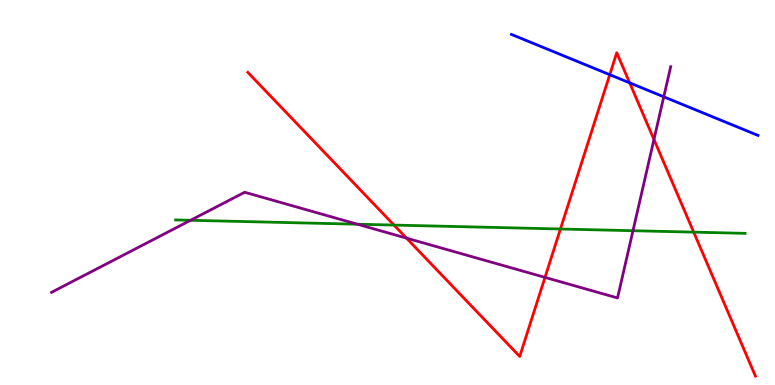[{'lines': ['blue', 'red'], 'intersections': [{'x': 7.87, 'y': 8.06}, {'x': 8.12, 'y': 7.85}]}, {'lines': ['green', 'red'], 'intersections': [{'x': 5.08, 'y': 4.15}, {'x': 7.23, 'y': 4.05}, {'x': 8.95, 'y': 3.97}]}, {'lines': ['purple', 'red'], 'intersections': [{'x': 5.24, 'y': 3.82}, {'x': 7.03, 'y': 2.8}, {'x': 8.44, 'y': 6.38}]}, {'lines': ['blue', 'green'], 'intersections': []}, {'lines': ['blue', 'purple'], 'intersections': [{'x': 8.56, 'y': 7.49}]}, {'lines': ['green', 'purple'], 'intersections': [{'x': 2.46, 'y': 4.28}, {'x': 4.61, 'y': 4.18}, {'x': 8.17, 'y': 4.01}]}]